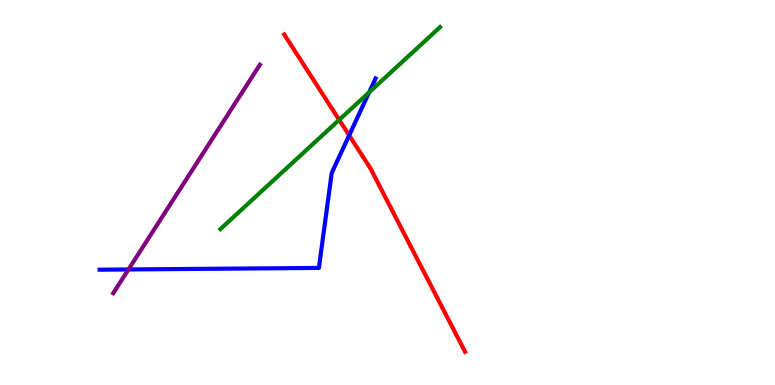[{'lines': ['blue', 'red'], 'intersections': [{'x': 4.51, 'y': 6.49}]}, {'lines': ['green', 'red'], 'intersections': [{'x': 4.38, 'y': 6.89}]}, {'lines': ['purple', 'red'], 'intersections': []}, {'lines': ['blue', 'green'], 'intersections': [{'x': 4.76, 'y': 7.6}]}, {'lines': ['blue', 'purple'], 'intersections': [{'x': 1.66, 'y': 3.0}]}, {'lines': ['green', 'purple'], 'intersections': []}]